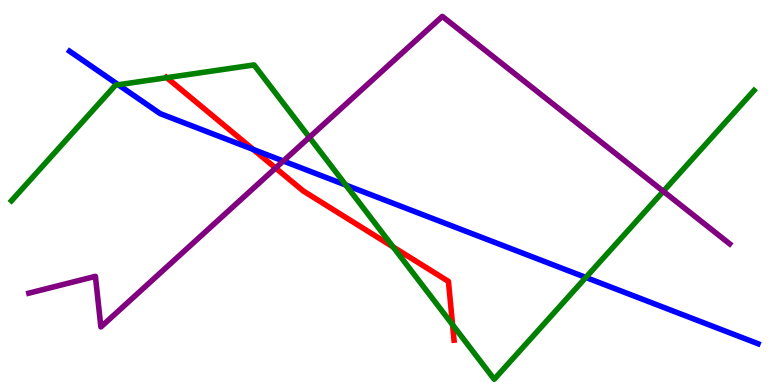[{'lines': ['blue', 'red'], 'intersections': [{'x': 3.27, 'y': 6.12}]}, {'lines': ['green', 'red'], 'intersections': [{'x': 2.15, 'y': 7.98}, {'x': 5.07, 'y': 3.59}, {'x': 5.84, 'y': 1.56}]}, {'lines': ['purple', 'red'], 'intersections': [{'x': 3.56, 'y': 5.64}]}, {'lines': ['blue', 'green'], 'intersections': [{'x': 1.53, 'y': 7.8}, {'x': 4.46, 'y': 5.19}, {'x': 7.56, 'y': 2.79}]}, {'lines': ['blue', 'purple'], 'intersections': [{'x': 3.66, 'y': 5.82}]}, {'lines': ['green', 'purple'], 'intersections': [{'x': 3.99, 'y': 6.43}, {'x': 8.56, 'y': 5.03}]}]